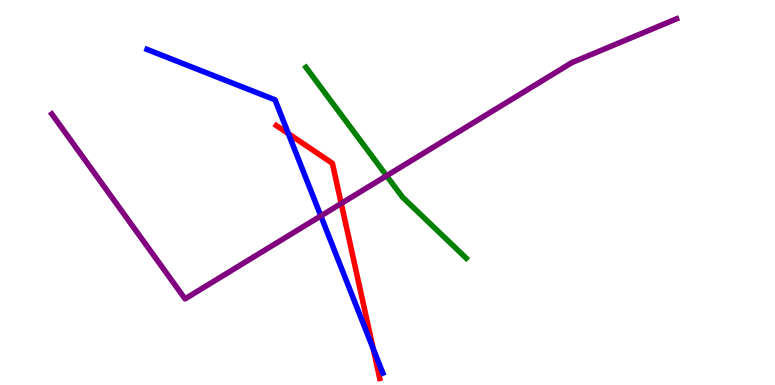[{'lines': ['blue', 'red'], 'intersections': [{'x': 3.72, 'y': 6.53}, {'x': 4.82, 'y': 0.939}]}, {'lines': ['green', 'red'], 'intersections': []}, {'lines': ['purple', 'red'], 'intersections': [{'x': 4.4, 'y': 4.71}]}, {'lines': ['blue', 'green'], 'intersections': []}, {'lines': ['blue', 'purple'], 'intersections': [{'x': 4.14, 'y': 4.39}]}, {'lines': ['green', 'purple'], 'intersections': [{'x': 4.99, 'y': 5.43}]}]